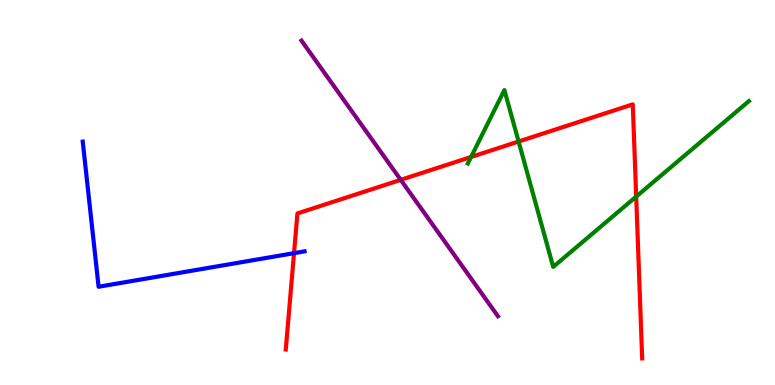[{'lines': ['blue', 'red'], 'intersections': [{'x': 3.79, 'y': 3.42}]}, {'lines': ['green', 'red'], 'intersections': [{'x': 6.08, 'y': 5.92}, {'x': 6.69, 'y': 6.32}, {'x': 8.21, 'y': 4.89}]}, {'lines': ['purple', 'red'], 'intersections': [{'x': 5.17, 'y': 5.33}]}, {'lines': ['blue', 'green'], 'intersections': []}, {'lines': ['blue', 'purple'], 'intersections': []}, {'lines': ['green', 'purple'], 'intersections': []}]